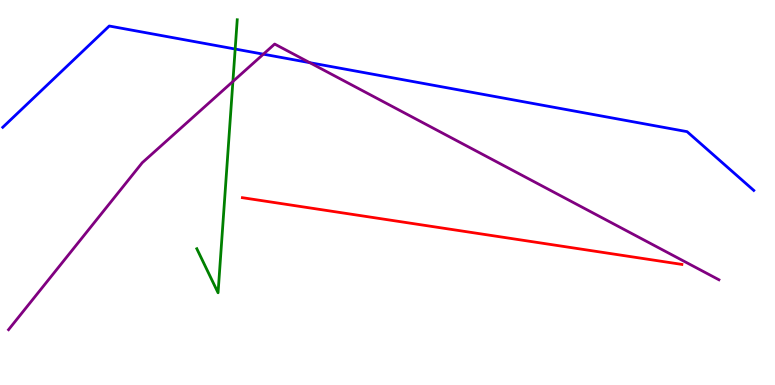[{'lines': ['blue', 'red'], 'intersections': []}, {'lines': ['green', 'red'], 'intersections': []}, {'lines': ['purple', 'red'], 'intersections': []}, {'lines': ['blue', 'green'], 'intersections': [{'x': 3.03, 'y': 8.73}]}, {'lines': ['blue', 'purple'], 'intersections': [{'x': 3.4, 'y': 8.59}, {'x': 4.0, 'y': 8.37}]}, {'lines': ['green', 'purple'], 'intersections': [{'x': 3.01, 'y': 7.88}]}]